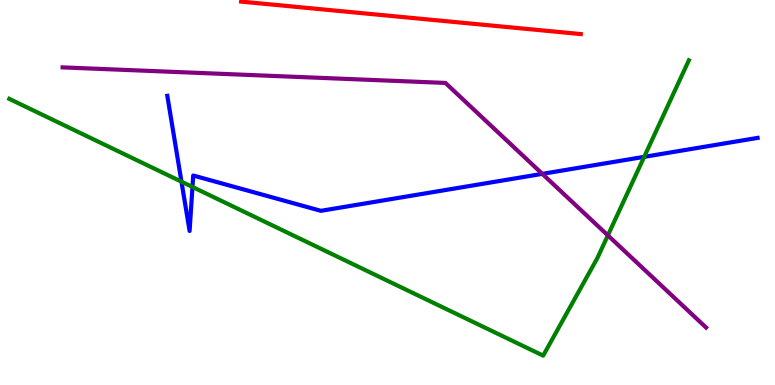[{'lines': ['blue', 'red'], 'intersections': []}, {'lines': ['green', 'red'], 'intersections': []}, {'lines': ['purple', 'red'], 'intersections': []}, {'lines': ['blue', 'green'], 'intersections': [{'x': 2.34, 'y': 5.28}, {'x': 2.48, 'y': 5.14}, {'x': 8.31, 'y': 5.93}]}, {'lines': ['blue', 'purple'], 'intersections': [{'x': 7.0, 'y': 5.48}]}, {'lines': ['green', 'purple'], 'intersections': [{'x': 7.84, 'y': 3.89}]}]